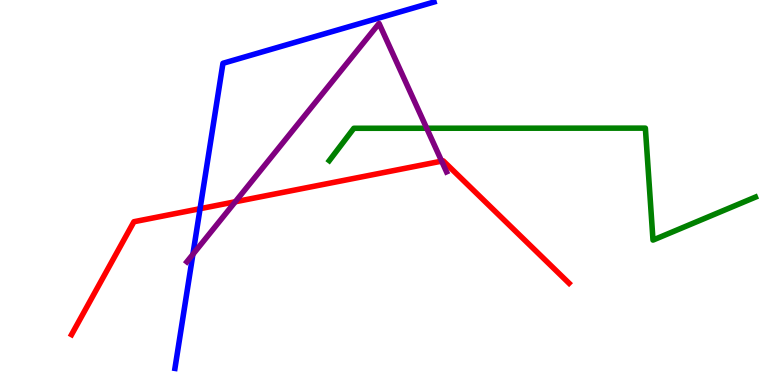[{'lines': ['blue', 'red'], 'intersections': [{'x': 2.58, 'y': 4.58}]}, {'lines': ['green', 'red'], 'intersections': []}, {'lines': ['purple', 'red'], 'intersections': [{'x': 3.04, 'y': 4.76}, {'x': 5.7, 'y': 5.81}]}, {'lines': ['blue', 'green'], 'intersections': []}, {'lines': ['blue', 'purple'], 'intersections': [{'x': 2.49, 'y': 3.39}]}, {'lines': ['green', 'purple'], 'intersections': [{'x': 5.51, 'y': 6.67}]}]